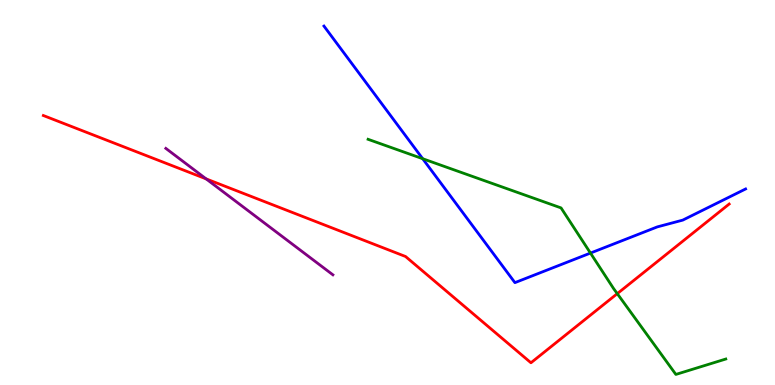[{'lines': ['blue', 'red'], 'intersections': []}, {'lines': ['green', 'red'], 'intersections': [{'x': 7.96, 'y': 2.37}]}, {'lines': ['purple', 'red'], 'intersections': [{'x': 2.66, 'y': 5.35}]}, {'lines': ['blue', 'green'], 'intersections': [{'x': 5.45, 'y': 5.88}, {'x': 7.62, 'y': 3.43}]}, {'lines': ['blue', 'purple'], 'intersections': []}, {'lines': ['green', 'purple'], 'intersections': []}]